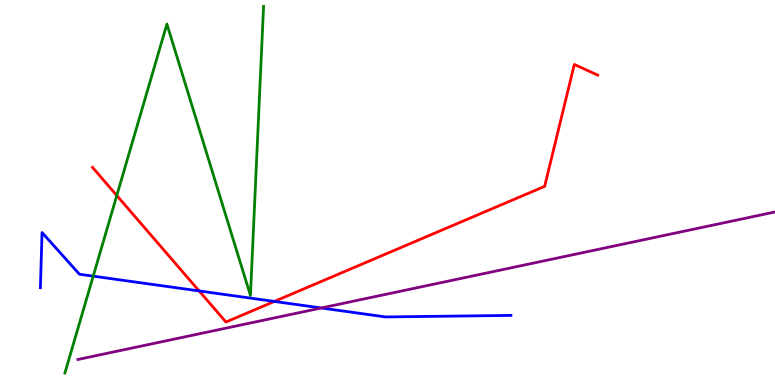[{'lines': ['blue', 'red'], 'intersections': [{'x': 2.57, 'y': 2.44}, {'x': 3.54, 'y': 2.17}]}, {'lines': ['green', 'red'], 'intersections': [{'x': 1.51, 'y': 4.92}]}, {'lines': ['purple', 'red'], 'intersections': []}, {'lines': ['blue', 'green'], 'intersections': [{'x': 1.2, 'y': 2.83}]}, {'lines': ['blue', 'purple'], 'intersections': [{'x': 4.15, 'y': 2.0}]}, {'lines': ['green', 'purple'], 'intersections': []}]